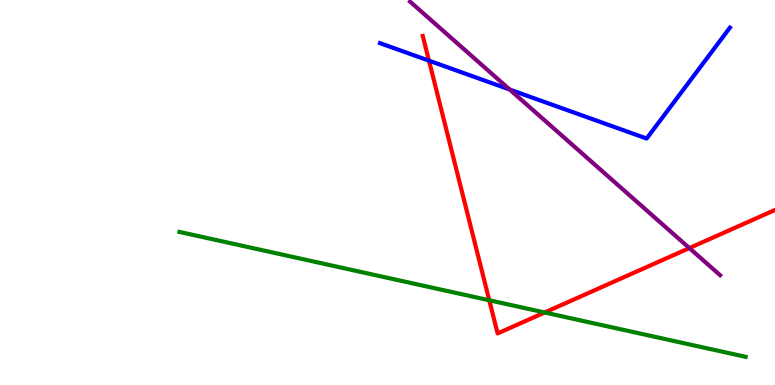[{'lines': ['blue', 'red'], 'intersections': [{'x': 5.54, 'y': 8.42}]}, {'lines': ['green', 'red'], 'intersections': [{'x': 6.31, 'y': 2.2}, {'x': 7.03, 'y': 1.88}]}, {'lines': ['purple', 'red'], 'intersections': [{'x': 8.9, 'y': 3.56}]}, {'lines': ['blue', 'green'], 'intersections': []}, {'lines': ['blue', 'purple'], 'intersections': [{'x': 6.58, 'y': 7.67}]}, {'lines': ['green', 'purple'], 'intersections': []}]